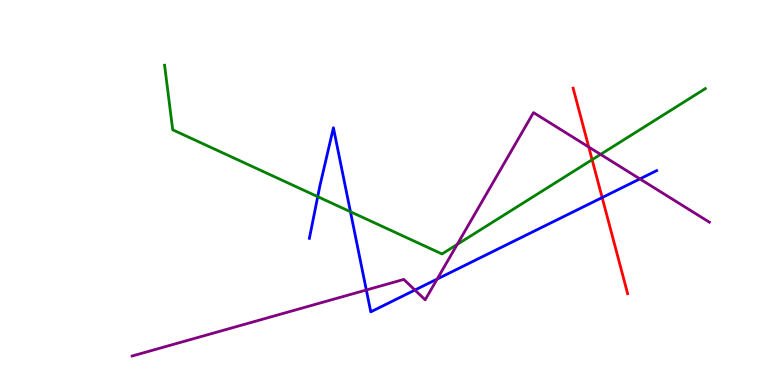[{'lines': ['blue', 'red'], 'intersections': [{'x': 7.77, 'y': 4.87}]}, {'lines': ['green', 'red'], 'intersections': [{'x': 7.64, 'y': 5.85}]}, {'lines': ['purple', 'red'], 'intersections': [{'x': 7.6, 'y': 6.18}]}, {'lines': ['blue', 'green'], 'intersections': [{'x': 4.1, 'y': 4.89}, {'x': 4.52, 'y': 4.5}]}, {'lines': ['blue', 'purple'], 'intersections': [{'x': 4.73, 'y': 2.47}, {'x': 5.35, 'y': 2.47}, {'x': 5.64, 'y': 2.75}, {'x': 8.26, 'y': 5.35}]}, {'lines': ['green', 'purple'], 'intersections': [{'x': 5.9, 'y': 3.65}, {'x': 7.75, 'y': 5.99}]}]